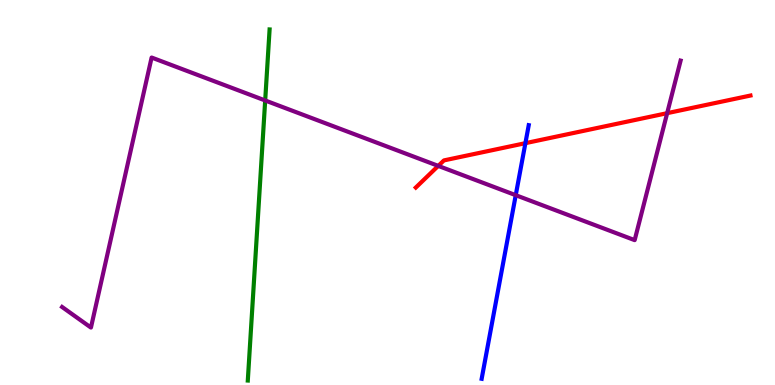[{'lines': ['blue', 'red'], 'intersections': [{'x': 6.78, 'y': 6.28}]}, {'lines': ['green', 'red'], 'intersections': []}, {'lines': ['purple', 'red'], 'intersections': [{'x': 5.65, 'y': 5.69}, {'x': 8.61, 'y': 7.06}]}, {'lines': ['blue', 'green'], 'intersections': []}, {'lines': ['blue', 'purple'], 'intersections': [{'x': 6.65, 'y': 4.93}]}, {'lines': ['green', 'purple'], 'intersections': [{'x': 3.42, 'y': 7.39}]}]